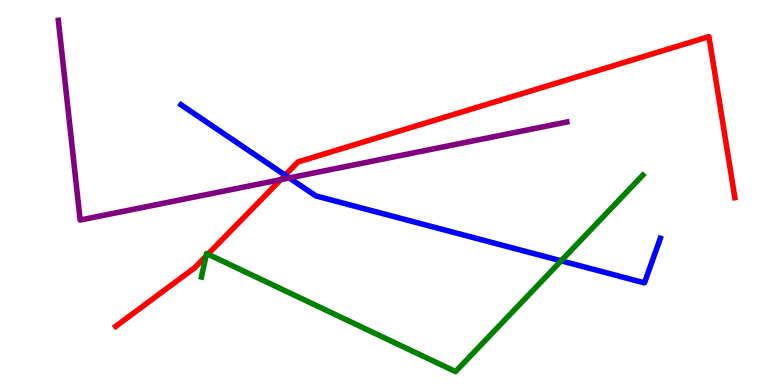[{'lines': ['blue', 'red'], 'intersections': [{'x': 3.68, 'y': 5.45}]}, {'lines': ['green', 'red'], 'intersections': [{'x': 2.66, 'y': 3.34}, {'x': 2.68, 'y': 3.4}]}, {'lines': ['purple', 'red'], 'intersections': [{'x': 3.62, 'y': 5.33}]}, {'lines': ['blue', 'green'], 'intersections': [{'x': 7.24, 'y': 3.23}]}, {'lines': ['blue', 'purple'], 'intersections': [{'x': 3.73, 'y': 5.38}]}, {'lines': ['green', 'purple'], 'intersections': []}]